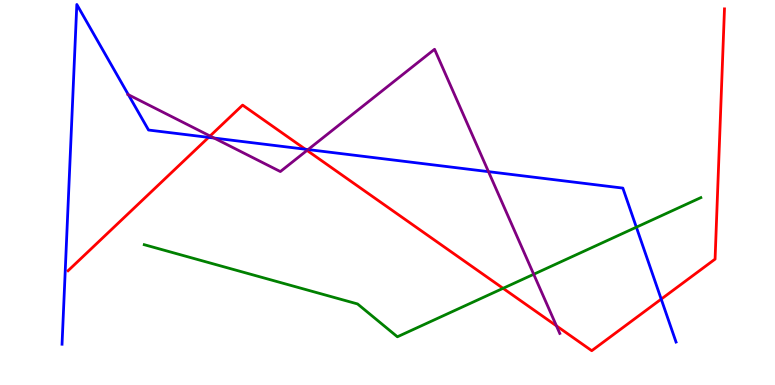[{'lines': ['blue', 'red'], 'intersections': [{'x': 2.69, 'y': 6.43}, {'x': 3.94, 'y': 6.12}, {'x': 8.53, 'y': 2.23}]}, {'lines': ['green', 'red'], 'intersections': [{'x': 6.49, 'y': 2.51}]}, {'lines': ['purple', 'red'], 'intersections': [{'x': 2.71, 'y': 6.47}, {'x': 3.96, 'y': 6.09}, {'x': 7.18, 'y': 1.54}]}, {'lines': ['blue', 'green'], 'intersections': [{'x': 8.21, 'y': 4.1}]}, {'lines': ['blue', 'purple'], 'intersections': [{'x': 1.66, 'y': 7.54}, {'x': 2.76, 'y': 6.41}, {'x': 3.98, 'y': 6.12}, {'x': 6.3, 'y': 5.54}]}, {'lines': ['green', 'purple'], 'intersections': [{'x': 6.89, 'y': 2.88}]}]